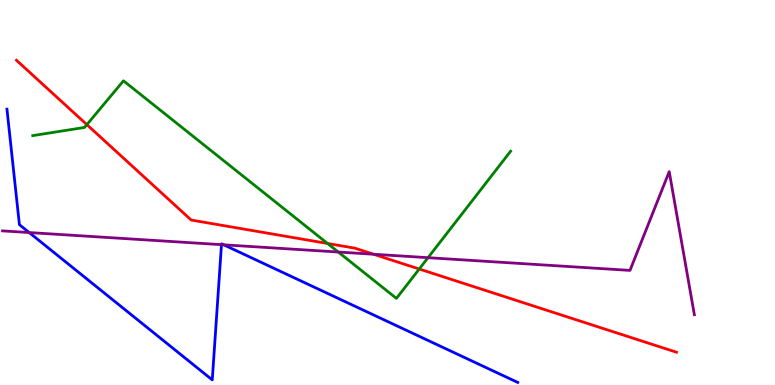[{'lines': ['blue', 'red'], 'intersections': []}, {'lines': ['green', 'red'], 'intersections': [{'x': 1.12, 'y': 6.76}, {'x': 4.23, 'y': 3.68}, {'x': 5.41, 'y': 3.01}]}, {'lines': ['purple', 'red'], 'intersections': [{'x': 4.82, 'y': 3.4}]}, {'lines': ['blue', 'green'], 'intersections': []}, {'lines': ['blue', 'purple'], 'intersections': [{'x': 0.377, 'y': 3.96}, {'x': 2.86, 'y': 3.65}, {'x': 2.89, 'y': 3.64}]}, {'lines': ['green', 'purple'], 'intersections': [{'x': 4.36, 'y': 3.45}, {'x': 5.52, 'y': 3.31}]}]